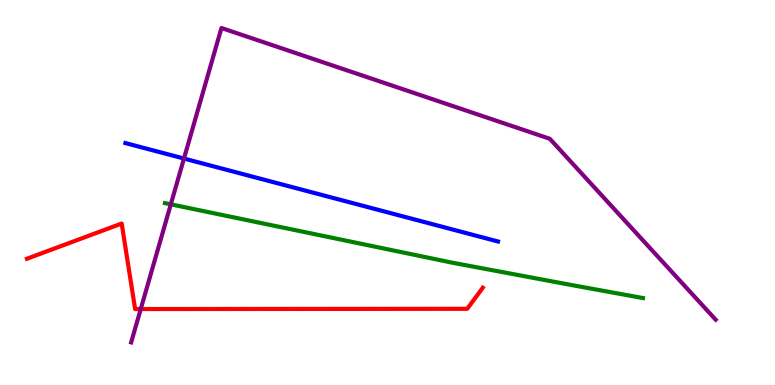[{'lines': ['blue', 'red'], 'intersections': []}, {'lines': ['green', 'red'], 'intersections': []}, {'lines': ['purple', 'red'], 'intersections': [{'x': 1.82, 'y': 1.97}]}, {'lines': ['blue', 'green'], 'intersections': []}, {'lines': ['blue', 'purple'], 'intersections': [{'x': 2.37, 'y': 5.88}]}, {'lines': ['green', 'purple'], 'intersections': [{'x': 2.2, 'y': 4.69}]}]